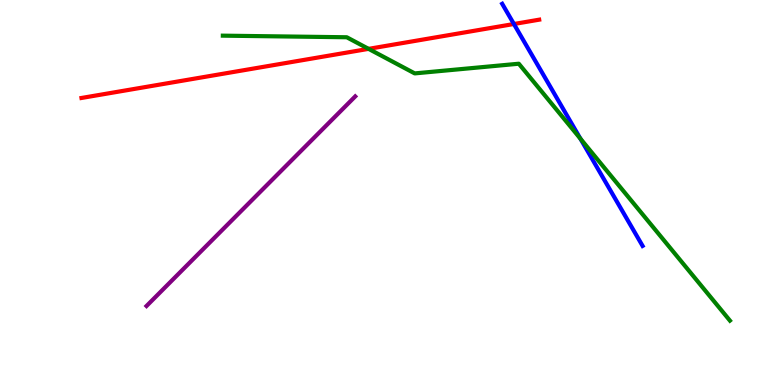[{'lines': ['blue', 'red'], 'intersections': [{'x': 6.63, 'y': 9.38}]}, {'lines': ['green', 'red'], 'intersections': [{'x': 4.76, 'y': 8.73}]}, {'lines': ['purple', 'red'], 'intersections': []}, {'lines': ['blue', 'green'], 'intersections': [{'x': 7.49, 'y': 6.4}]}, {'lines': ['blue', 'purple'], 'intersections': []}, {'lines': ['green', 'purple'], 'intersections': []}]